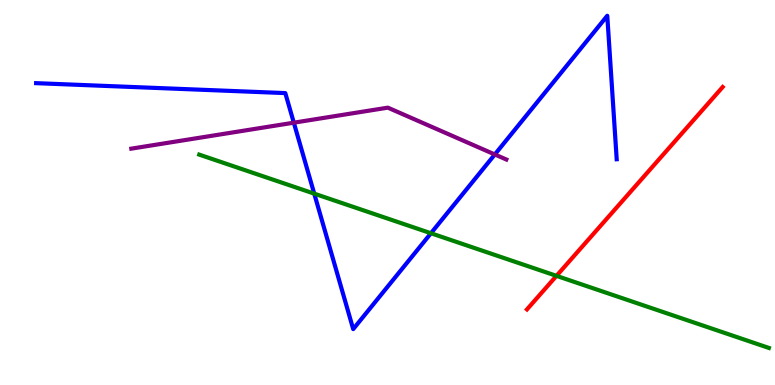[{'lines': ['blue', 'red'], 'intersections': []}, {'lines': ['green', 'red'], 'intersections': [{'x': 7.18, 'y': 2.83}]}, {'lines': ['purple', 'red'], 'intersections': []}, {'lines': ['blue', 'green'], 'intersections': [{'x': 4.05, 'y': 4.97}, {'x': 5.56, 'y': 3.94}]}, {'lines': ['blue', 'purple'], 'intersections': [{'x': 3.79, 'y': 6.81}, {'x': 6.38, 'y': 5.99}]}, {'lines': ['green', 'purple'], 'intersections': []}]